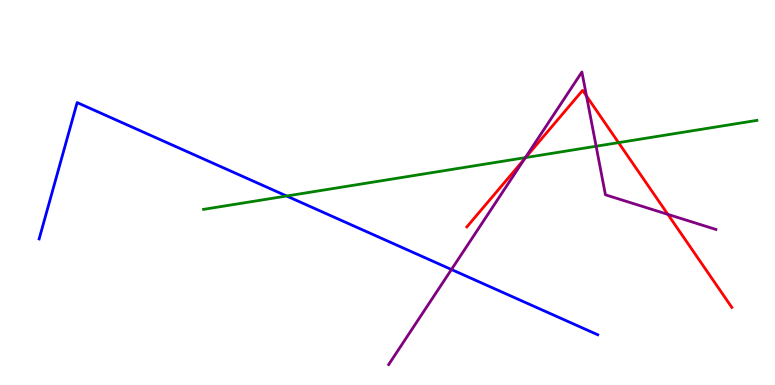[{'lines': ['blue', 'red'], 'intersections': []}, {'lines': ['green', 'red'], 'intersections': [{'x': 6.78, 'y': 5.91}, {'x': 7.98, 'y': 6.3}]}, {'lines': ['purple', 'red'], 'intersections': [{'x': 6.77, 'y': 5.87}, {'x': 7.57, 'y': 7.51}, {'x': 8.62, 'y': 4.43}]}, {'lines': ['blue', 'green'], 'intersections': [{'x': 3.7, 'y': 4.91}]}, {'lines': ['blue', 'purple'], 'intersections': [{'x': 5.83, 'y': 3.0}]}, {'lines': ['green', 'purple'], 'intersections': [{'x': 6.78, 'y': 5.91}, {'x': 7.69, 'y': 6.2}]}]